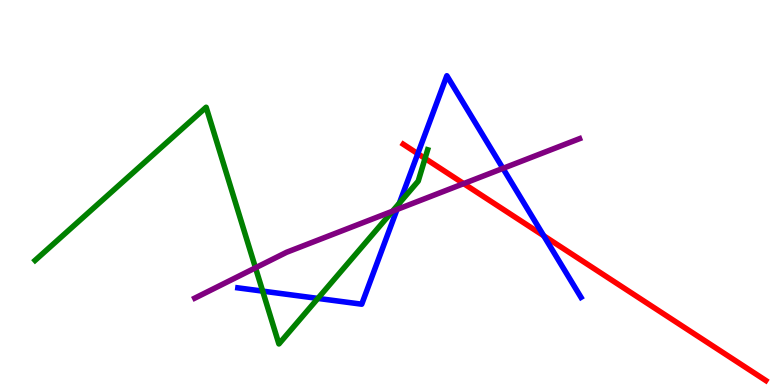[{'lines': ['blue', 'red'], 'intersections': [{'x': 5.39, 'y': 6.01}, {'x': 7.02, 'y': 3.88}]}, {'lines': ['green', 'red'], 'intersections': [{'x': 5.48, 'y': 5.88}]}, {'lines': ['purple', 'red'], 'intersections': [{'x': 5.98, 'y': 5.23}]}, {'lines': ['blue', 'green'], 'intersections': [{'x': 3.39, 'y': 2.44}, {'x': 4.1, 'y': 2.25}, {'x': 5.15, 'y': 4.72}]}, {'lines': ['blue', 'purple'], 'intersections': [{'x': 5.12, 'y': 4.56}, {'x': 6.49, 'y': 5.63}]}, {'lines': ['green', 'purple'], 'intersections': [{'x': 3.3, 'y': 3.04}, {'x': 5.06, 'y': 4.51}]}]